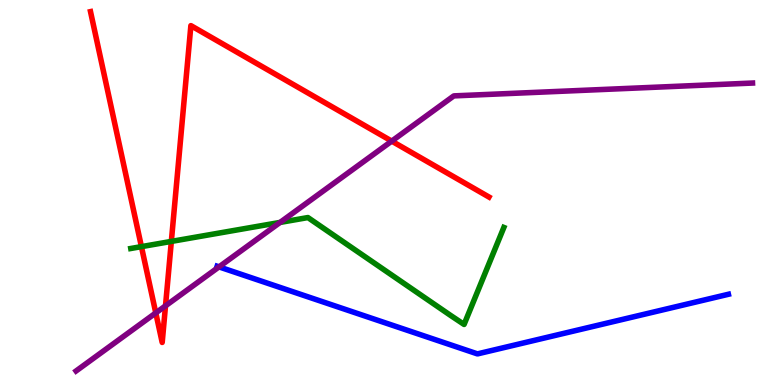[{'lines': ['blue', 'red'], 'intersections': []}, {'lines': ['green', 'red'], 'intersections': [{'x': 1.82, 'y': 3.59}, {'x': 2.21, 'y': 3.73}]}, {'lines': ['purple', 'red'], 'intersections': [{'x': 2.01, 'y': 1.87}, {'x': 2.14, 'y': 2.06}, {'x': 5.05, 'y': 6.33}]}, {'lines': ['blue', 'green'], 'intersections': []}, {'lines': ['blue', 'purple'], 'intersections': [{'x': 2.83, 'y': 3.07}]}, {'lines': ['green', 'purple'], 'intersections': [{'x': 3.61, 'y': 4.22}]}]